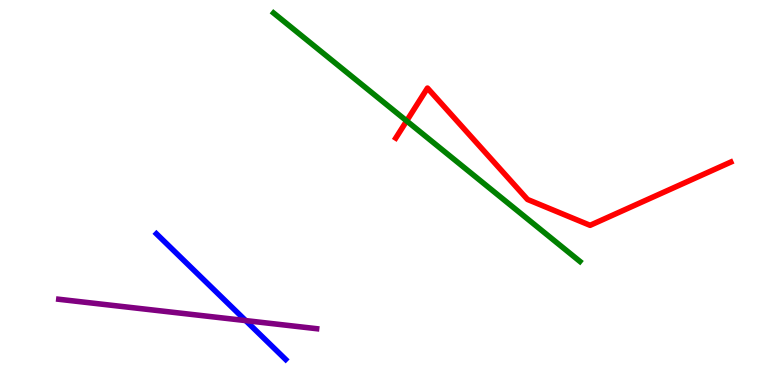[{'lines': ['blue', 'red'], 'intersections': []}, {'lines': ['green', 'red'], 'intersections': [{'x': 5.25, 'y': 6.86}]}, {'lines': ['purple', 'red'], 'intersections': []}, {'lines': ['blue', 'green'], 'intersections': []}, {'lines': ['blue', 'purple'], 'intersections': [{'x': 3.17, 'y': 1.67}]}, {'lines': ['green', 'purple'], 'intersections': []}]